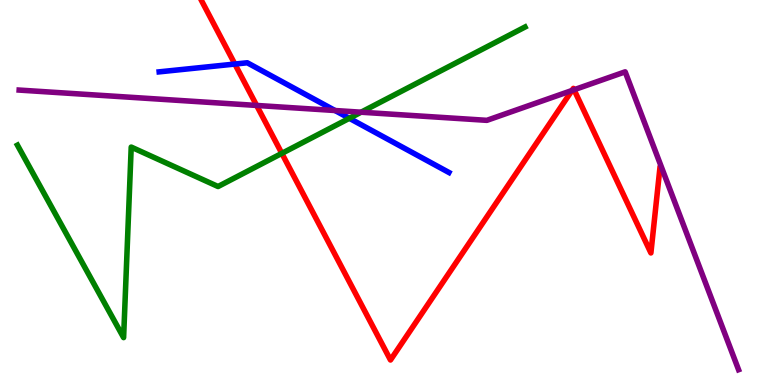[{'lines': ['blue', 'red'], 'intersections': [{'x': 3.03, 'y': 8.34}]}, {'lines': ['green', 'red'], 'intersections': [{'x': 3.64, 'y': 6.02}]}, {'lines': ['purple', 'red'], 'intersections': [{'x': 3.31, 'y': 7.26}, {'x': 7.38, 'y': 7.65}, {'x': 7.41, 'y': 7.67}]}, {'lines': ['blue', 'green'], 'intersections': [{'x': 4.51, 'y': 6.93}]}, {'lines': ['blue', 'purple'], 'intersections': [{'x': 4.32, 'y': 7.13}]}, {'lines': ['green', 'purple'], 'intersections': [{'x': 4.66, 'y': 7.09}]}]